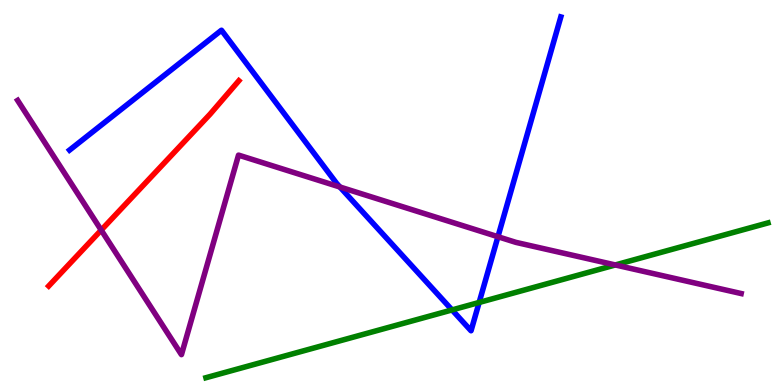[{'lines': ['blue', 'red'], 'intersections': []}, {'lines': ['green', 'red'], 'intersections': []}, {'lines': ['purple', 'red'], 'intersections': [{'x': 1.31, 'y': 4.02}]}, {'lines': ['blue', 'green'], 'intersections': [{'x': 5.83, 'y': 1.95}, {'x': 6.18, 'y': 2.14}]}, {'lines': ['blue', 'purple'], 'intersections': [{'x': 4.39, 'y': 5.14}, {'x': 6.43, 'y': 3.85}]}, {'lines': ['green', 'purple'], 'intersections': [{'x': 7.94, 'y': 3.12}]}]